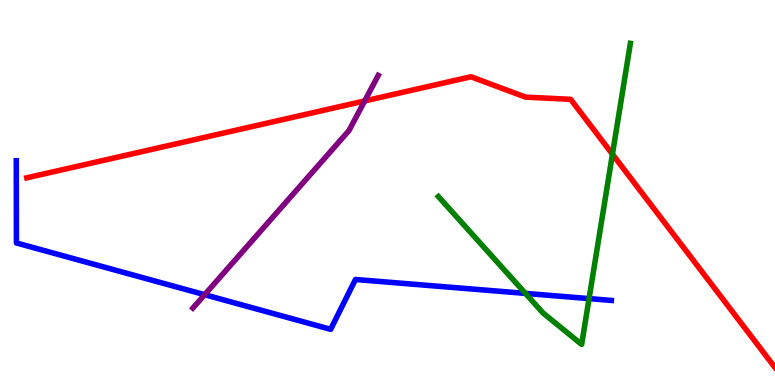[{'lines': ['blue', 'red'], 'intersections': []}, {'lines': ['green', 'red'], 'intersections': [{'x': 7.9, 'y': 6.0}]}, {'lines': ['purple', 'red'], 'intersections': [{'x': 4.71, 'y': 7.38}]}, {'lines': ['blue', 'green'], 'intersections': [{'x': 6.78, 'y': 2.38}, {'x': 7.6, 'y': 2.24}]}, {'lines': ['blue', 'purple'], 'intersections': [{'x': 2.64, 'y': 2.35}]}, {'lines': ['green', 'purple'], 'intersections': []}]